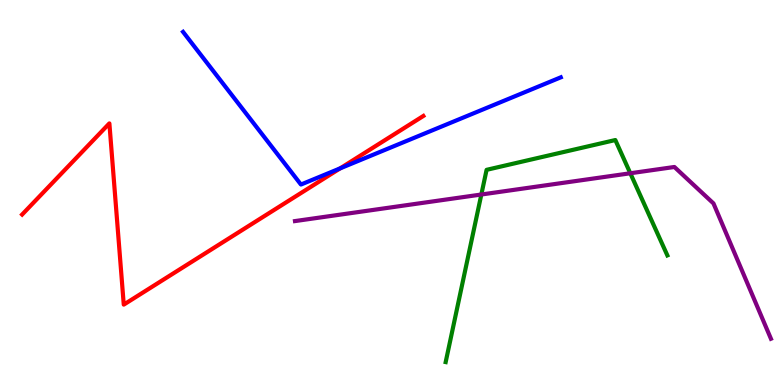[{'lines': ['blue', 'red'], 'intersections': [{'x': 4.39, 'y': 5.63}]}, {'lines': ['green', 'red'], 'intersections': []}, {'lines': ['purple', 'red'], 'intersections': []}, {'lines': ['blue', 'green'], 'intersections': []}, {'lines': ['blue', 'purple'], 'intersections': []}, {'lines': ['green', 'purple'], 'intersections': [{'x': 6.21, 'y': 4.95}, {'x': 8.13, 'y': 5.5}]}]